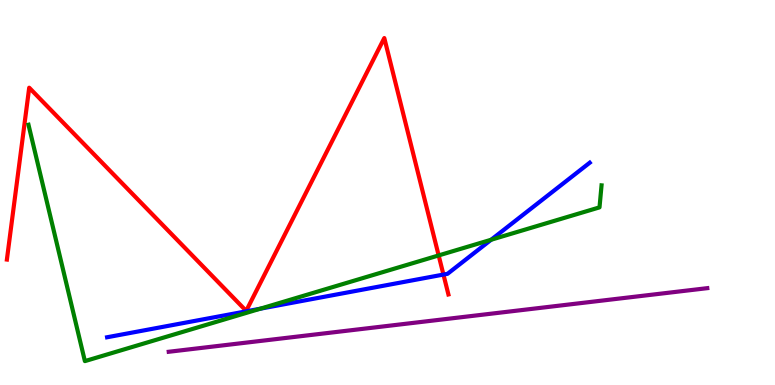[{'lines': ['blue', 'red'], 'intersections': [{'x': 5.72, 'y': 2.87}]}, {'lines': ['green', 'red'], 'intersections': [{'x': 5.66, 'y': 3.37}]}, {'lines': ['purple', 'red'], 'intersections': []}, {'lines': ['blue', 'green'], 'intersections': [{'x': 3.36, 'y': 1.98}, {'x': 6.34, 'y': 3.77}]}, {'lines': ['blue', 'purple'], 'intersections': []}, {'lines': ['green', 'purple'], 'intersections': []}]